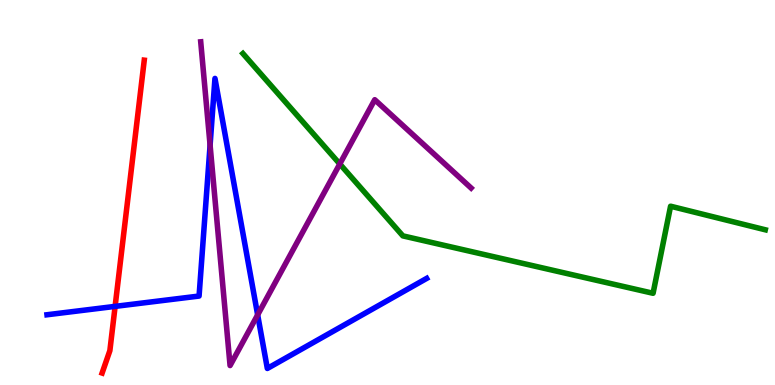[{'lines': ['blue', 'red'], 'intersections': [{'x': 1.49, 'y': 2.04}]}, {'lines': ['green', 'red'], 'intersections': []}, {'lines': ['purple', 'red'], 'intersections': []}, {'lines': ['blue', 'green'], 'intersections': []}, {'lines': ['blue', 'purple'], 'intersections': [{'x': 2.71, 'y': 6.23}, {'x': 3.32, 'y': 1.82}]}, {'lines': ['green', 'purple'], 'intersections': [{'x': 4.38, 'y': 5.74}]}]